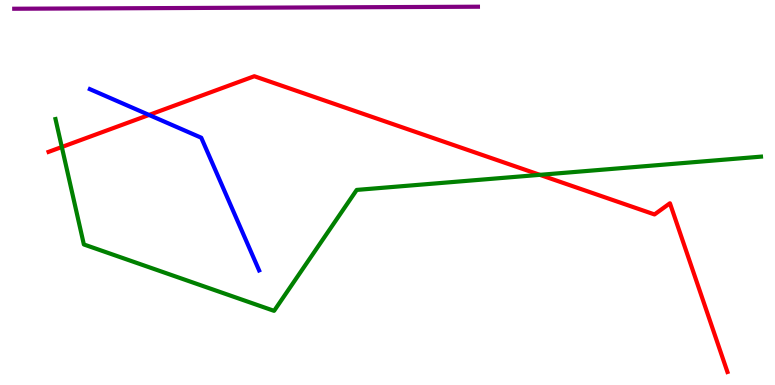[{'lines': ['blue', 'red'], 'intersections': [{'x': 1.92, 'y': 7.01}]}, {'lines': ['green', 'red'], 'intersections': [{'x': 0.798, 'y': 6.18}, {'x': 6.97, 'y': 5.46}]}, {'lines': ['purple', 'red'], 'intersections': []}, {'lines': ['blue', 'green'], 'intersections': []}, {'lines': ['blue', 'purple'], 'intersections': []}, {'lines': ['green', 'purple'], 'intersections': []}]